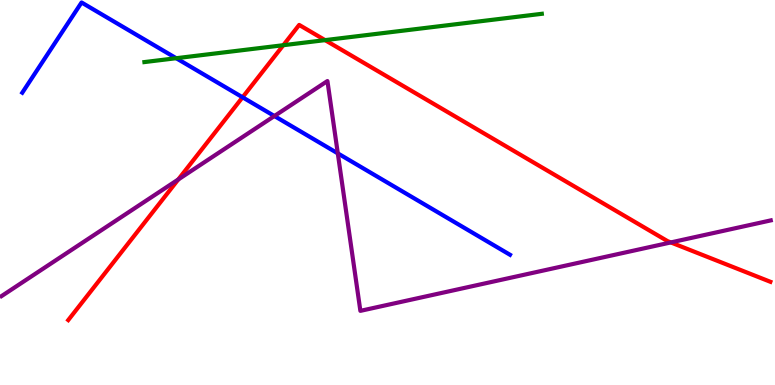[{'lines': ['blue', 'red'], 'intersections': [{'x': 3.13, 'y': 7.47}]}, {'lines': ['green', 'red'], 'intersections': [{'x': 3.66, 'y': 8.83}, {'x': 4.19, 'y': 8.96}]}, {'lines': ['purple', 'red'], 'intersections': [{'x': 2.3, 'y': 5.34}, {'x': 8.66, 'y': 3.7}]}, {'lines': ['blue', 'green'], 'intersections': [{'x': 2.27, 'y': 8.49}]}, {'lines': ['blue', 'purple'], 'intersections': [{'x': 3.54, 'y': 6.99}, {'x': 4.36, 'y': 6.02}]}, {'lines': ['green', 'purple'], 'intersections': []}]